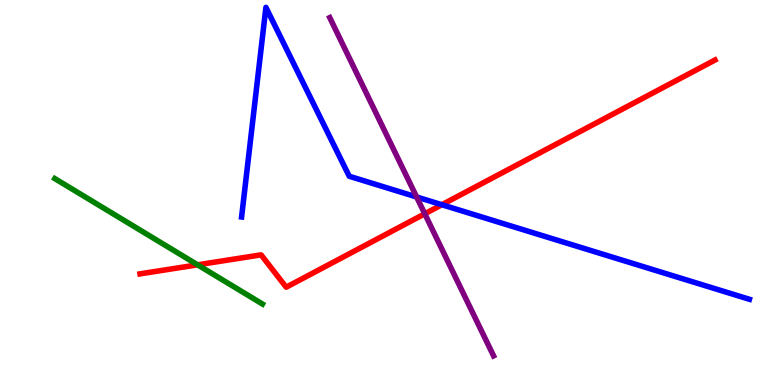[{'lines': ['blue', 'red'], 'intersections': [{'x': 5.7, 'y': 4.68}]}, {'lines': ['green', 'red'], 'intersections': [{'x': 2.55, 'y': 3.12}]}, {'lines': ['purple', 'red'], 'intersections': [{'x': 5.48, 'y': 4.45}]}, {'lines': ['blue', 'green'], 'intersections': []}, {'lines': ['blue', 'purple'], 'intersections': [{'x': 5.38, 'y': 4.88}]}, {'lines': ['green', 'purple'], 'intersections': []}]